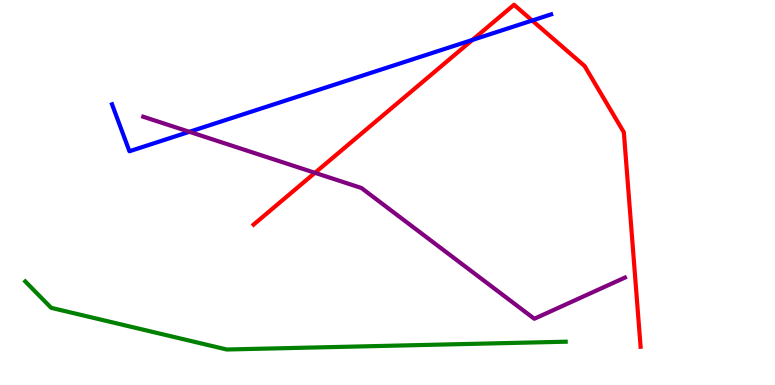[{'lines': ['blue', 'red'], 'intersections': [{'x': 6.1, 'y': 8.96}, {'x': 6.87, 'y': 9.47}]}, {'lines': ['green', 'red'], 'intersections': []}, {'lines': ['purple', 'red'], 'intersections': [{'x': 4.06, 'y': 5.51}]}, {'lines': ['blue', 'green'], 'intersections': []}, {'lines': ['blue', 'purple'], 'intersections': [{'x': 2.44, 'y': 6.58}]}, {'lines': ['green', 'purple'], 'intersections': []}]